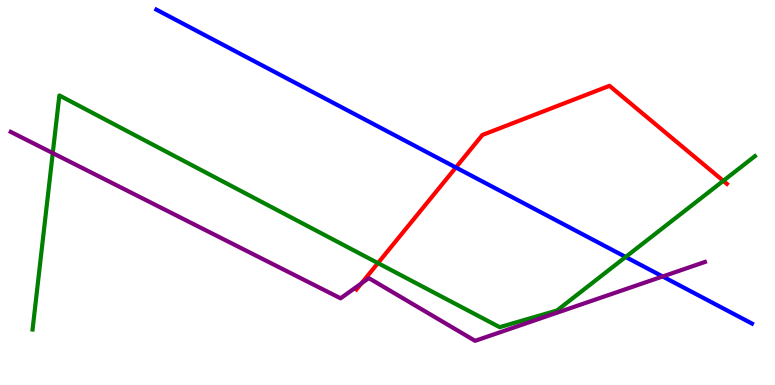[{'lines': ['blue', 'red'], 'intersections': [{'x': 5.88, 'y': 5.65}]}, {'lines': ['green', 'red'], 'intersections': [{'x': 4.88, 'y': 3.17}, {'x': 9.33, 'y': 5.3}]}, {'lines': ['purple', 'red'], 'intersections': [{'x': 4.66, 'y': 2.64}]}, {'lines': ['blue', 'green'], 'intersections': [{'x': 8.07, 'y': 3.33}]}, {'lines': ['blue', 'purple'], 'intersections': [{'x': 8.55, 'y': 2.82}]}, {'lines': ['green', 'purple'], 'intersections': [{'x': 0.681, 'y': 6.02}]}]